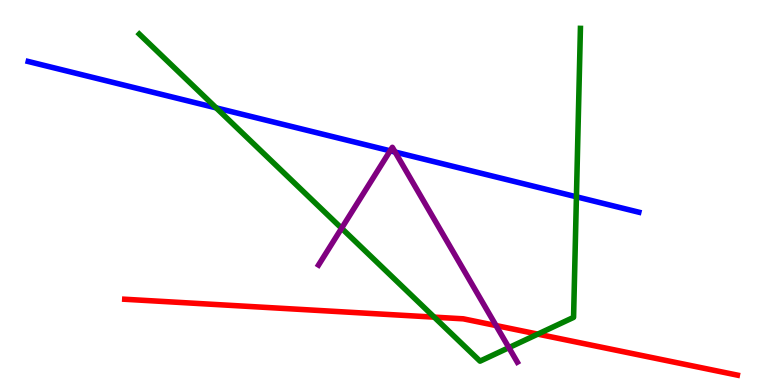[{'lines': ['blue', 'red'], 'intersections': []}, {'lines': ['green', 'red'], 'intersections': [{'x': 5.6, 'y': 1.76}, {'x': 6.94, 'y': 1.32}]}, {'lines': ['purple', 'red'], 'intersections': [{'x': 6.4, 'y': 1.54}]}, {'lines': ['blue', 'green'], 'intersections': [{'x': 2.79, 'y': 7.2}, {'x': 7.44, 'y': 4.89}]}, {'lines': ['blue', 'purple'], 'intersections': [{'x': 5.03, 'y': 6.08}, {'x': 5.1, 'y': 6.05}]}, {'lines': ['green', 'purple'], 'intersections': [{'x': 4.41, 'y': 4.07}, {'x': 6.57, 'y': 0.97}]}]